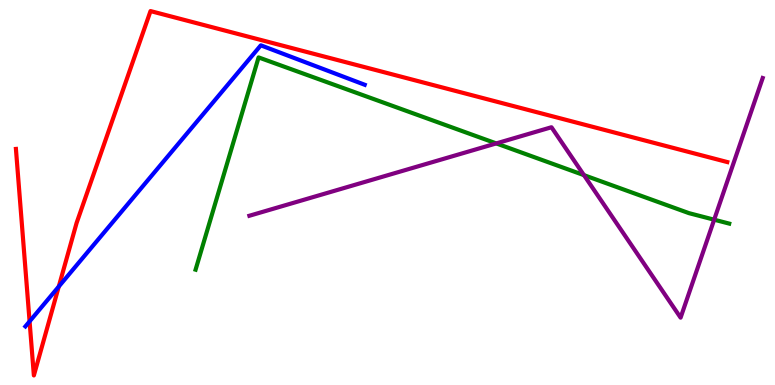[{'lines': ['blue', 'red'], 'intersections': [{'x': 0.382, 'y': 1.65}, {'x': 0.758, 'y': 2.56}]}, {'lines': ['green', 'red'], 'intersections': []}, {'lines': ['purple', 'red'], 'intersections': []}, {'lines': ['blue', 'green'], 'intersections': []}, {'lines': ['blue', 'purple'], 'intersections': []}, {'lines': ['green', 'purple'], 'intersections': [{'x': 6.4, 'y': 6.27}, {'x': 7.54, 'y': 5.45}, {'x': 9.22, 'y': 4.29}]}]